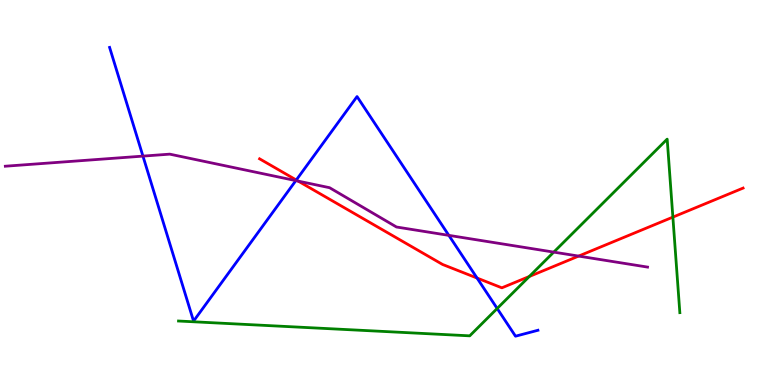[{'lines': ['blue', 'red'], 'intersections': [{'x': 3.82, 'y': 5.32}, {'x': 6.16, 'y': 2.78}]}, {'lines': ['green', 'red'], 'intersections': [{'x': 6.83, 'y': 2.82}, {'x': 8.68, 'y': 4.36}]}, {'lines': ['purple', 'red'], 'intersections': [{'x': 3.85, 'y': 5.3}, {'x': 7.47, 'y': 3.35}]}, {'lines': ['blue', 'green'], 'intersections': [{'x': 6.42, 'y': 1.99}]}, {'lines': ['blue', 'purple'], 'intersections': [{'x': 1.84, 'y': 5.95}, {'x': 3.82, 'y': 5.31}, {'x': 5.79, 'y': 3.89}]}, {'lines': ['green', 'purple'], 'intersections': [{'x': 7.15, 'y': 3.45}]}]